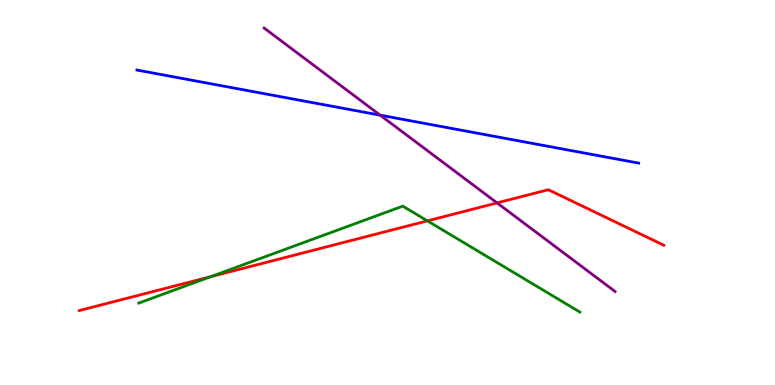[{'lines': ['blue', 'red'], 'intersections': []}, {'lines': ['green', 'red'], 'intersections': [{'x': 2.72, 'y': 2.81}, {'x': 5.51, 'y': 4.26}]}, {'lines': ['purple', 'red'], 'intersections': [{'x': 6.41, 'y': 4.73}]}, {'lines': ['blue', 'green'], 'intersections': []}, {'lines': ['blue', 'purple'], 'intersections': [{'x': 4.91, 'y': 7.01}]}, {'lines': ['green', 'purple'], 'intersections': []}]